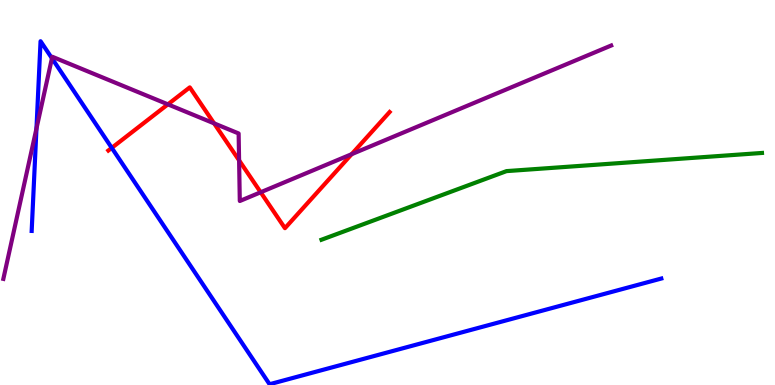[{'lines': ['blue', 'red'], 'intersections': [{'x': 1.44, 'y': 6.16}]}, {'lines': ['green', 'red'], 'intersections': []}, {'lines': ['purple', 'red'], 'intersections': [{'x': 2.17, 'y': 7.29}, {'x': 2.76, 'y': 6.8}, {'x': 3.09, 'y': 5.84}, {'x': 3.36, 'y': 5.01}, {'x': 4.54, 'y': 6.0}]}, {'lines': ['blue', 'green'], 'intersections': []}, {'lines': ['blue', 'purple'], 'intersections': [{'x': 0.471, 'y': 6.66}, {'x': 0.67, 'y': 8.49}]}, {'lines': ['green', 'purple'], 'intersections': []}]